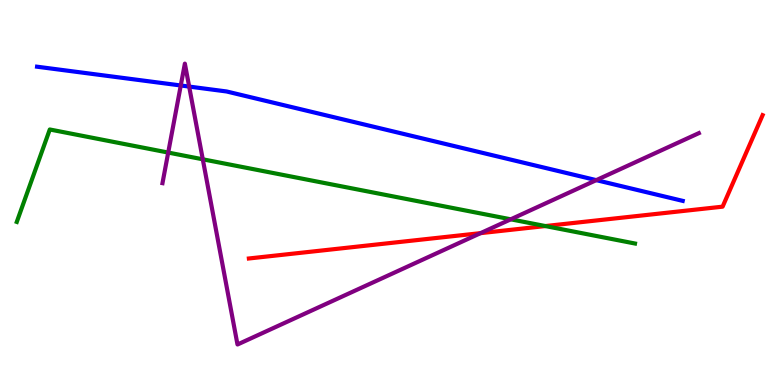[{'lines': ['blue', 'red'], 'intersections': []}, {'lines': ['green', 'red'], 'intersections': [{'x': 7.04, 'y': 4.13}]}, {'lines': ['purple', 'red'], 'intersections': [{'x': 6.2, 'y': 3.94}]}, {'lines': ['blue', 'green'], 'intersections': []}, {'lines': ['blue', 'purple'], 'intersections': [{'x': 2.33, 'y': 7.78}, {'x': 2.44, 'y': 7.75}, {'x': 7.69, 'y': 5.32}]}, {'lines': ['green', 'purple'], 'intersections': [{'x': 2.17, 'y': 6.04}, {'x': 2.62, 'y': 5.86}, {'x': 6.59, 'y': 4.3}]}]